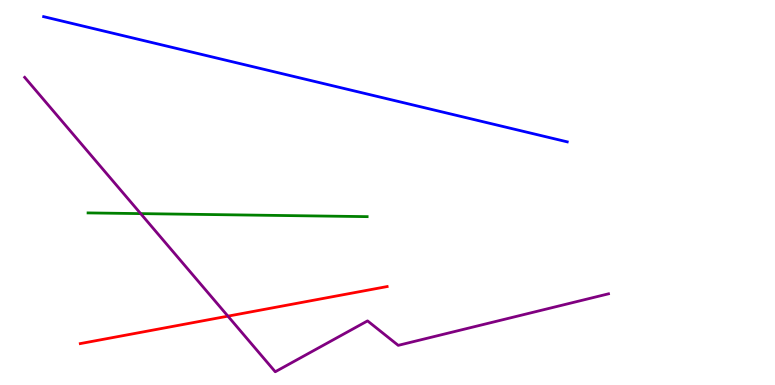[{'lines': ['blue', 'red'], 'intersections': []}, {'lines': ['green', 'red'], 'intersections': []}, {'lines': ['purple', 'red'], 'intersections': [{'x': 2.94, 'y': 1.79}]}, {'lines': ['blue', 'green'], 'intersections': []}, {'lines': ['blue', 'purple'], 'intersections': []}, {'lines': ['green', 'purple'], 'intersections': [{'x': 1.81, 'y': 4.45}]}]